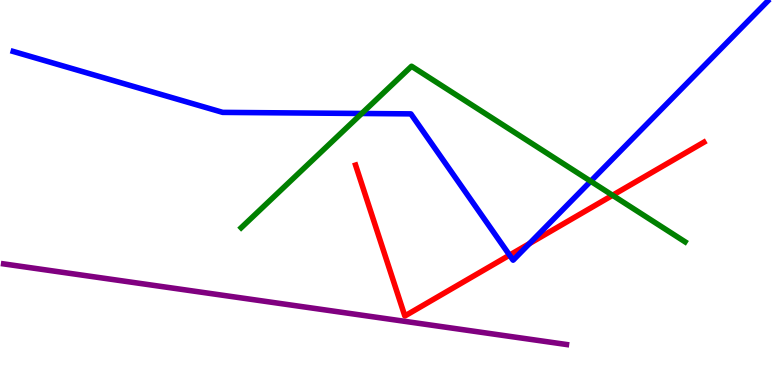[{'lines': ['blue', 'red'], 'intersections': [{'x': 6.58, 'y': 3.37}, {'x': 6.83, 'y': 3.67}]}, {'lines': ['green', 'red'], 'intersections': [{'x': 7.9, 'y': 4.93}]}, {'lines': ['purple', 'red'], 'intersections': []}, {'lines': ['blue', 'green'], 'intersections': [{'x': 4.67, 'y': 7.05}, {'x': 7.62, 'y': 5.29}]}, {'lines': ['blue', 'purple'], 'intersections': []}, {'lines': ['green', 'purple'], 'intersections': []}]